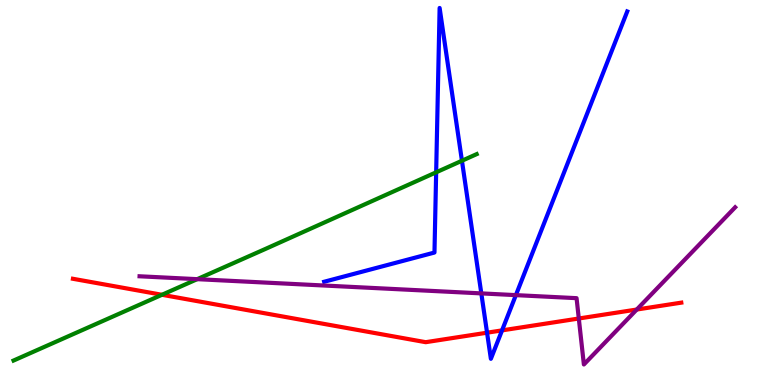[{'lines': ['blue', 'red'], 'intersections': [{'x': 6.28, 'y': 1.36}, {'x': 6.48, 'y': 1.42}]}, {'lines': ['green', 'red'], 'intersections': [{'x': 2.09, 'y': 2.34}]}, {'lines': ['purple', 'red'], 'intersections': [{'x': 7.47, 'y': 1.73}, {'x': 8.22, 'y': 1.96}]}, {'lines': ['blue', 'green'], 'intersections': [{'x': 5.63, 'y': 5.52}, {'x': 5.96, 'y': 5.82}]}, {'lines': ['blue', 'purple'], 'intersections': [{'x': 6.21, 'y': 2.38}, {'x': 6.66, 'y': 2.33}]}, {'lines': ['green', 'purple'], 'intersections': [{'x': 2.54, 'y': 2.75}]}]